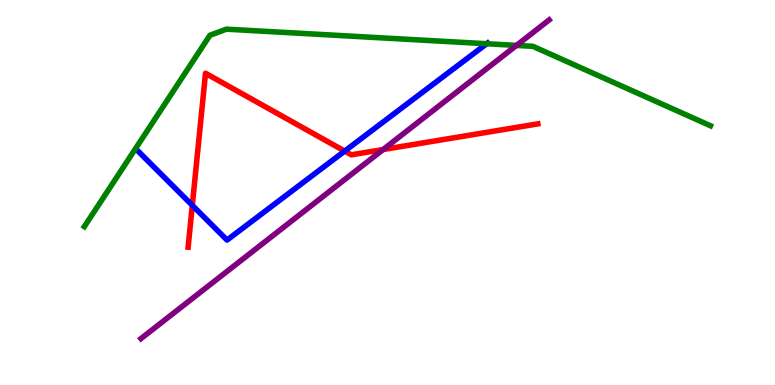[{'lines': ['blue', 'red'], 'intersections': [{'x': 2.48, 'y': 4.67}, {'x': 4.45, 'y': 6.08}]}, {'lines': ['green', 'red'], 'intersections': []}, {'lines': ['purple', 'red'], 'intersections': [{'x': 4.94, 'y': 6.12}]}, {'lines': ['blue', 'green'], 'intersections': [{'x': 6.28, 'y': 8.86}]}, {'lines': ['blue', 'purple'], 'intersections': []}, {'lines': ['green', 'purple'], 'intersections': [{'x': 6.66, 'y': 8.82}]}]